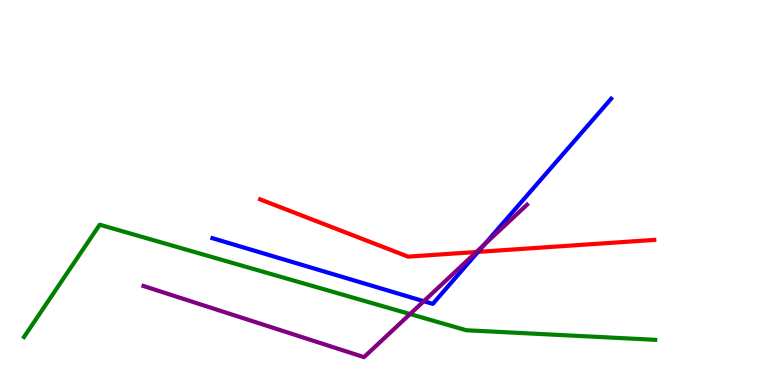[{'lines': ['blue', 'red'], 'intersections': [{'x': 6.17, 'y': 3.46}]}, {'lines': ['green', 'red'], 'intersections': []}, {'lines': ['purple', 'red'], 'intersections': [{'x': 6.15, 'y': 3.45}]}, {'lines': ['blue', 'green'], 'intersections': []}, {'lines': ['blue', 'purple'], 'intersections': [{'x': 5.47, 'y': 2.18}, {'x': 6.25, 'y': 3.64}]}, {'lines': ['green', 'purple'], 'intersections': [{'x': 5.29, 'y': 1.84}]}]